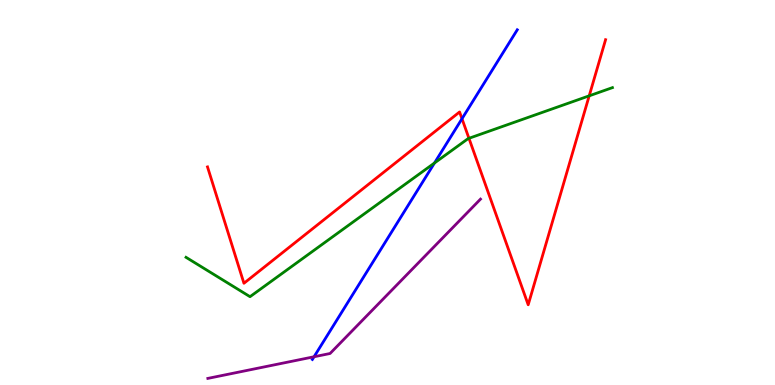[{'lines': ['blue', 'red'], 'intersections': [{'x': 5.96, 'y': 6.92}]}, {'lines': ['green', 'red'], 'intersections': [{'x': 6.05, 'y': 6.41}, {'x': 7.6, 'y': 7.51}]}, {'lines': ['purple', 'red'], 'intersections': []}, {'lines': ['blue', 'green'], 'intersections': [{'x': 5.61, 'y': 5.77}]}, {'lines': ['blue', 'purple'], 'intersections': [{'x': 4.05, 'y': 0.733}]}, {'lines': ['green', 'purple'], 'intersections': []}]